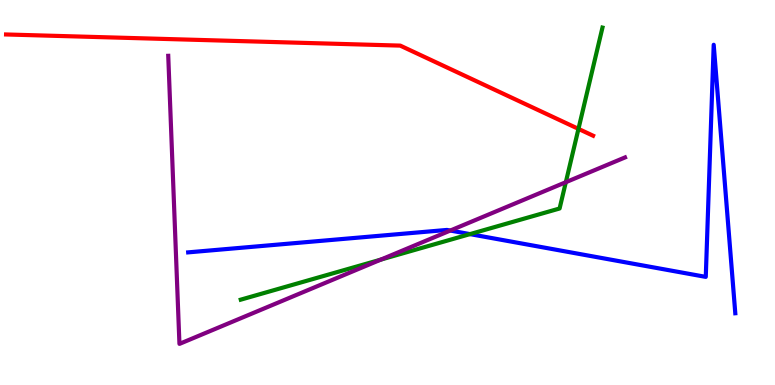[{'lines': ['blue', 'red'], 'intersections': []}, {'lines': ['green', 'red'], 'intersections': [{'x': 7.46, 'y': 6.65}]}, {'lines': ['purple', 'red'], 'intersections': []}, {'lines': ['blue', 'green'], 'intersections': [{'x': 6.06, 'y': 3.92}]}, {'lines': ['blue', 'purple'], 'intersections': [{'x': 5.81, 'y': 4.01}]}, {'lines': ['green', 'purple'], 'intersections': [{'x': 4.91, 'y': 3.26}, {'x': 7.3, 'y': 5.27}]}]